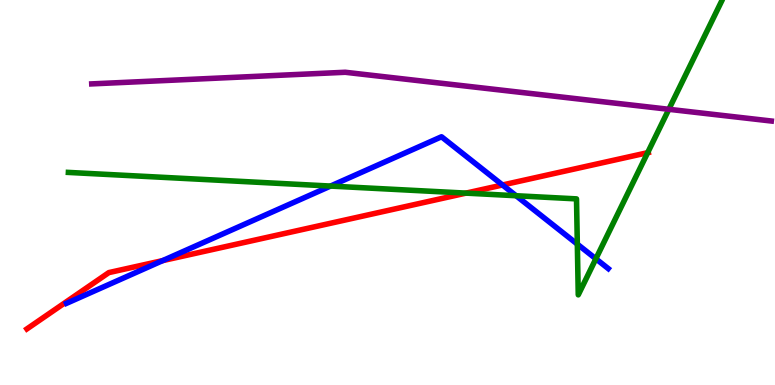[{'lines': ['blue', 'red'], 'intersections': [{'x': 2.1, 'y': 3.23}, {'x': 6.48, 'y': 5.2}]}, {'lines': ['green', 'red'], 'intersections': [{'x': 6.01, 'y': 4.98}, {'x': 8.36, 'y': 6.03}]}, {'lines': ['purple', 'red'], 'intersections': []}, {'lines': ['blue', 'green'], 'intersections': [{'x': 4.26, 'y': 5.17}, {'x': 6.66, 'y': 4.92}, {'x': 7.45, 'y': 3.66}, {'x': 7.69, 'y': 3.28}]}, {'lines': ['blue', 'purple'], 'intersections': []}, {'lines': ['green', 'purple'], 'intersections': [{'x': 8.63, 'y': 7.16}]}]